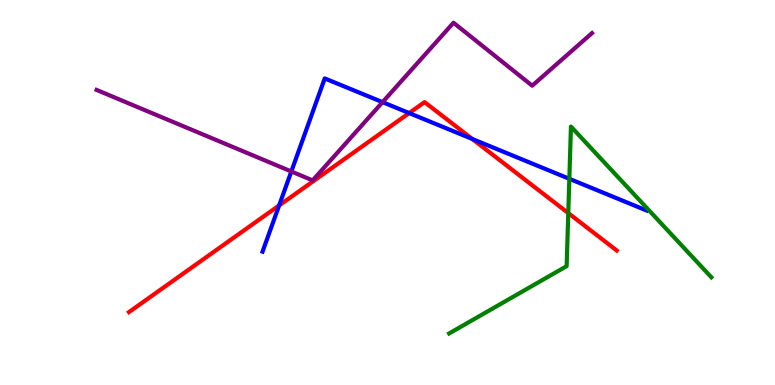[{'lines': ['blue', 'red'], 'intersections': [{'x': 3.6, 'y': 4.66}, {'x': 5.28, 'y': 7.06}, {'x': 6.09, 'y': 6.39}]}, {'lines': ['green', 'red'], 'intersections': [{'x': 7.33, 'y': 4.47}]}, {'lines': ['purple', 'red'], 'intersections': []}, {'lines': ['blue', 'green'], 'intersections': [{'x': 7.35, 'y': 5.36}]}, {'lines': ['blue', 'purple'], 'intersections': [{'x': 3.76, 'y': 5.55}, {'x': 4.94, 'y': 7.35}]}, {'lines': ['green', 'purple'], 'intersections': []}]